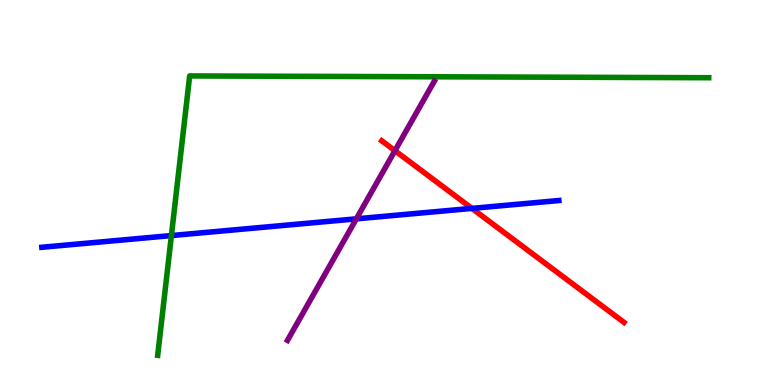[{'lines': ['blue', 'red'], 'intersections': [{'x': 6.09, 'y': 4.59}]}, {'lines': ['green', 'red'], 'intersections': []}, {'lines': ['purple', 'red'], 'intersections': [{'x': 5.1, 'y': 6.09}]}, {'lines': ['blue', 'green'], 'intersections': [{'x': 2.21, 'y': 3.88}]}, {'lines': ['blue', 'purple'], 'intersections': [{'x': 4.6, 'y': 4.32}]}, {'lines': ['green', 'purple'], 'intersections': []}]